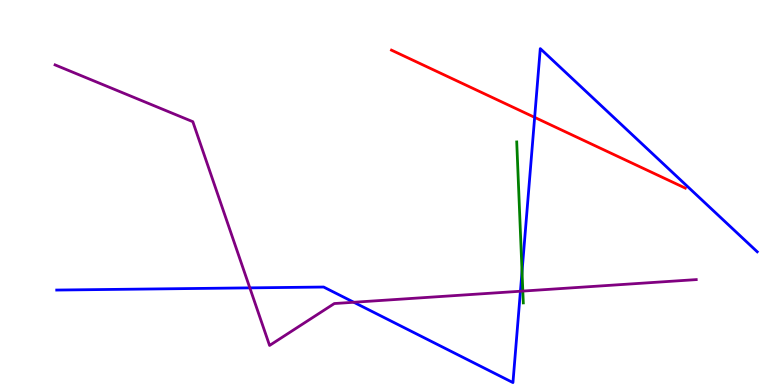[{'lines': ['blue', 'red'], 'intersections': [{'x': 6.9, 'y': 6.95}]}, {'lines': ['green', 'red'], 'intersections': []}, {'lines': ['purple', 'red'], 'intersections': []}, {'lines': ['blue', 'green'], 'intersections': [{'x': 6.74, 'y': 2.95}]}, {'lines': ['blue', 'purple'], 'intersections': [{'x': 3.22, 'y': 2.52}, {'x': 4.57, 'y': 2.15}, {'x': 6.72, 'y': 2.44}]}, {'lines': ['green', 'purple'], 'intersections': [{'x': 6.75, 'y': 2.44}]}]